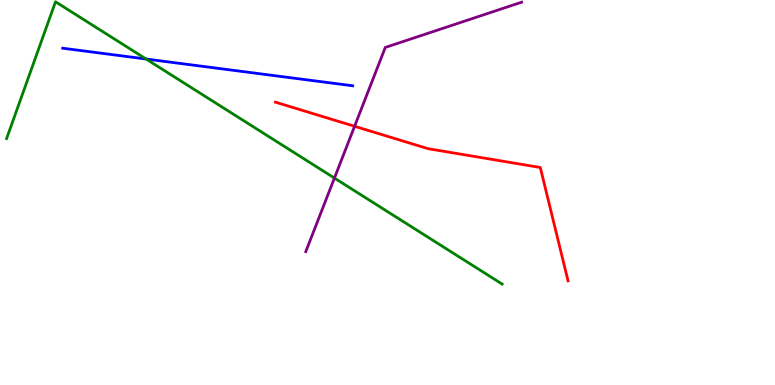[{'lines': ['blue', 'red'], 'intersections': []}, {'lines': ['green', 'red'], 'intersections': []}, {'lines': ['purple', 'red'], 'intersections': [{'x': 4.58, 'y': 6.72}]}, {'lines': ['blue', 'green'], 'intersections': [{'x': 1.88, 'y': 8.47}]}, {'lines': ['blue', 'purple'], 'intersections': []}, {'lines': ['green', 'purple'], 'intersections': [{'x': 4.32, 'y': 5.37}]}]